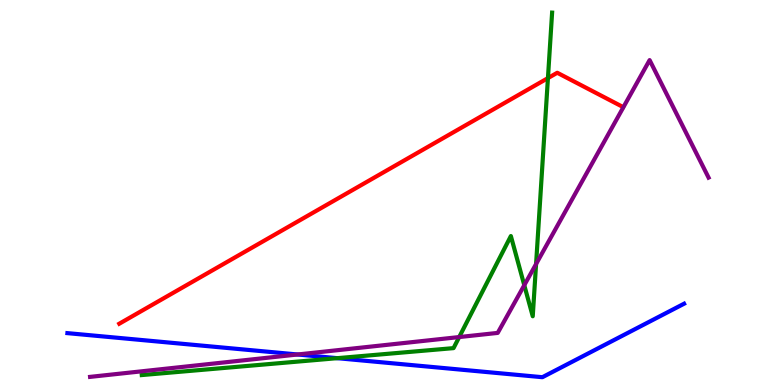[{'lines': ['blue', 'red'], 'intersections': []}, {'lines': ['green', 'red'], 'intersections': [{'x': 7.07, 'y': 7.97}]}, {'lines': ['purple', 'red'], 'intersections': []}, {'lines': ['blue', 'green'], 'intersections': [{'x': 4.35, 'y': 0.697}]}, {'lines': ['blue', 'purple'], 'intersections': [{'x': 3.84, 'y': 0.792}]}, {'lines': ['green', 'purple'], 'intersections': [{'x': 5.93, 'y': 1.25}, {'x': 6.76, 'y': 2.59}, {'x': 6.92, 'y': 3.14}]}]